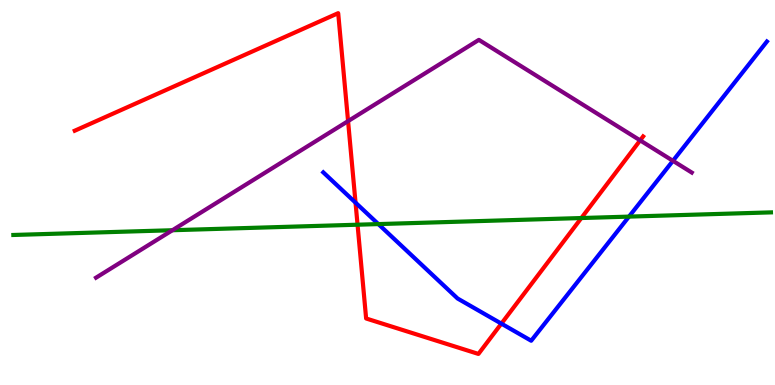[{'lines': ['blue', 'red'], 'intersections': [{'x': 4.59, 'y': 4.74}, {'x': 6.47, 'y': 1.59}]}, {'lines': ['green', 'red'], 'intersections': [{'x': 4.61, 'y': 4.16}, {'x': 7.5, 'y': 4.34}]}, {'lines': ['purple', 'red'], 'intersections': [{'x': 4.49, 'y': 6.85}, {'x': 8.26, 'y': 6.35}]}, {'lines': ['blue', 'green'], 'intersections': [{'x': 4.88, 'y': 4.18}, {'x': 8.12, 'y': 4.37}]}, {'lines': ['blue', 'purple'], 'intersections': [{'x': 8.68, 'y': 5.82}]}, {'lines': ['green', 'purple'], 'intersections': [{'x': 2.22, 'y': 4.02}]}]